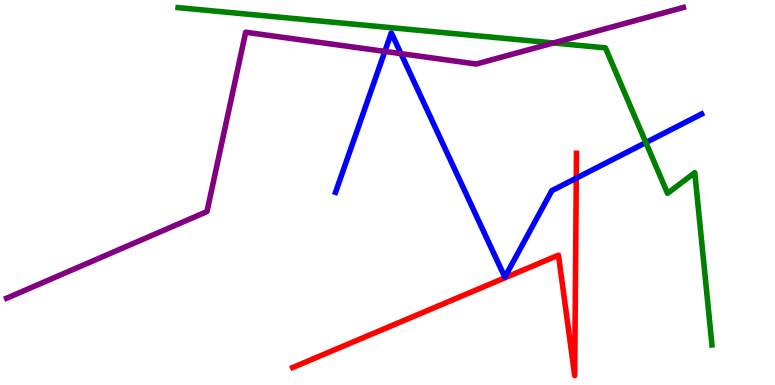[{'lines': ['blue', 'red'], 'intersections': [{'x': 7.44, 'y': 5.37}]}, {'lines': ['green', 'red'], 'intersections': []}, {'lines': ['purple', 'red'], 'intersections': []}, {'lines': ['blue', 'green'], 'intersections': [{'x': 8.33, 'y': 6.3}]}, {'lines': ['blue', 'purple'], 'intersections': [{'x': 4.97, 'y': 8.66}, {'x': 5.17, 'y': 8.61}]}, {'lines': ['green', 'purple'], 'intersections': [{'x': 7.14, 'y': 8.88}]}]